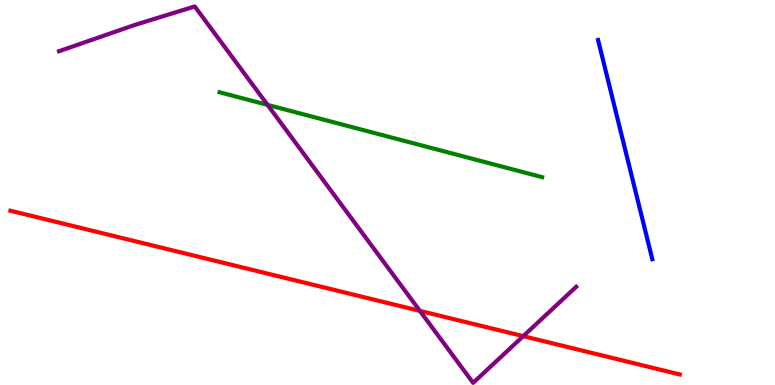[{'lines': ['blue', 'red'], 'intersections': []}, {'lines': ['green', 'red'], 'intersections': []}, {'lines': ['purple', 'red'], 'intersections': [{'x': 5.42, 'y': 1.93}, {'x': 6.75, 'y': 1.27}]}, {'lines': ['blue', 'green'], 'intersections': []}, {'lines': ['blue', 'purple'], 'intersections': []}, {'lines': ['green', 'purple'], 'intersections': [{'x': 3.45, 'y': 7.28}]}]